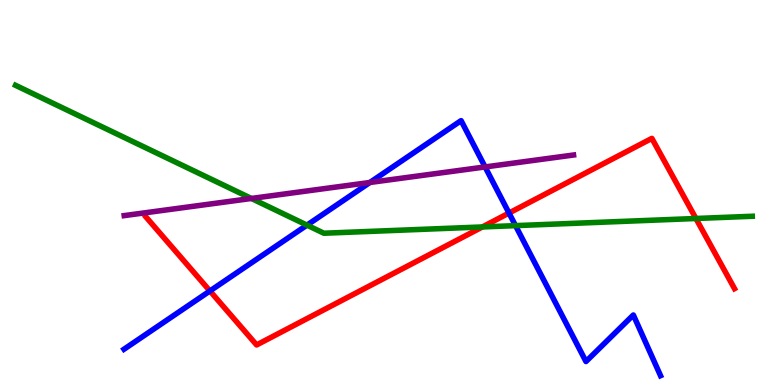[{'lines': ['blue', 'red'], 'intersections': [{'x': 2.71, 'y': 2.44}, {'x': 6.57, 'y': 4.47}]}, {'lines': ['green', 'red'], 'intersections': [{'x': 6.22, 'y': 4.11}, {'x': 8.98, 'y': 4.32}]}, {'lines': ['purple', 'red'], 'intersections': []}, {'lines': ['blue', 'green'], 'intersections': [{'x': 3.96, 'y': 4.15}, {'x': 6.65, 'y': 4.14}]}, {'lines': ['blue', 'purple'], 'intersections': [{'x': 4.77, 'y': 5.26}, {'x': 6.26, 'y': 5.66}]}, {'lines': ['green', 'purple'], 'intersections': [{'x': 3.24, 'y': 4.85}]}]